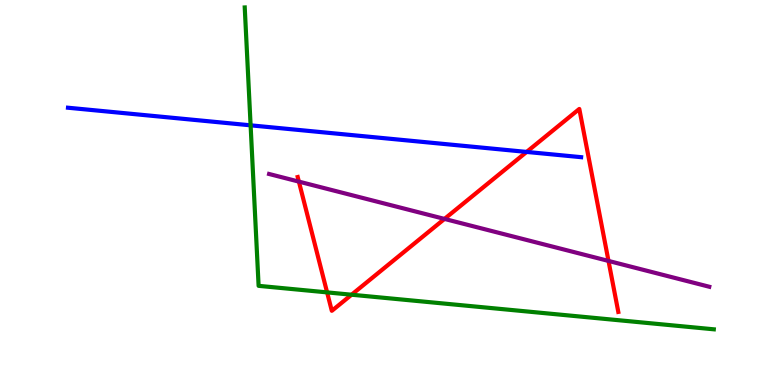[{'lines': ['blue', 'red'], 'intersections': [{'x': 6.8, 'y': 6.05}]}, {'lines': ['green', 'red'], 'intersections': [{'x': 4.22, 'y': 2.41}, {'x': 4.54, 'y': 2.35}]}, {'lines': ['purple', 'red'], 'intersections': [{'x': 3.86, 'y': 5.28}, {'x': 5.74, 'y': 4.31}, {'x': 7.85, 'y': 3.22}]}, {'lines': ['blue', 'green'], 'intersections': [{'x': 3.23, 'y': 6.74}]}, {'lines': ['blue', 'purple'], 'intersections': []}, {'lines': ['green', 'purple'], 'intersections': []}]